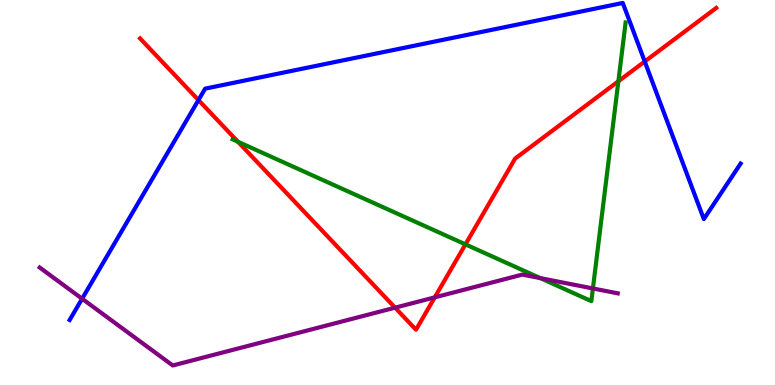[{'lines': ['blue', 'red'], 'intersections': [{'x': 2.56, 'y': 7.4}, {'x': 8.32, 'y': 8.4}]}, {'lines': ['green', 'red'], 'intersections': [{'x': 3.07, 'y': 6.32}, {'x': 6.01, 'y': 3.65}, {'x': 7.98, 'y': 7.89}]}, {'lines': ['purple', 'red'], 'intersections': [{'x': 5.1, 'y': 2.01}, {'x': 5.61, 'y': 2.28}]}, {'lines': ['blue', 'green'], 'intersections': []}, {'lines': ['blue', 'purple'], 'intersections': [{'x': 1.06, 'y': 2.24}]}, {'lines': ['green', 'purple'], 'intersections': [{'x': 6.97, 'y': 2.78}, {'x': 7.65, 'y': 2.51}]}]